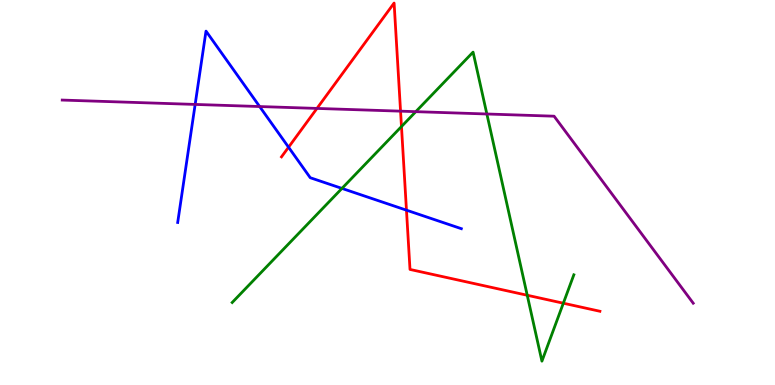[{'lines': ['blue', 'red'], 'intersections': [{'x': 3.72, 'y': 6.18}, {'x': 5.24, 'y': 4.54}]}, {'lines': ['green', 'red'], 'intersections': [{'x': 5.18, 'y': 6.71}, {'x': 6.8, 'y': 2.33}, {'x': 7.27, 'y': 2.12}]}, {'lines': ['purple', 'red'], 'intersections': [{'x': 4.09, 'y': 7.18}, {'x': 5.17, 'y': 7.11}]}, {'lines': ['blue', 'green'], 'intersections': [{'x': 4.41, 'y': 5.11}]}, {'lines': ['blue', 'purple'], 'intersections': [{'x': 2.52, 'y': 7.29}, {'x': 3.35, 'y': 7.23}]}, {'lines': ['green', 'purple'], 'intersections': [{'x': 5.37, 'y': 7.1}, {'x': 6.28, 'y': 7.04}]}]